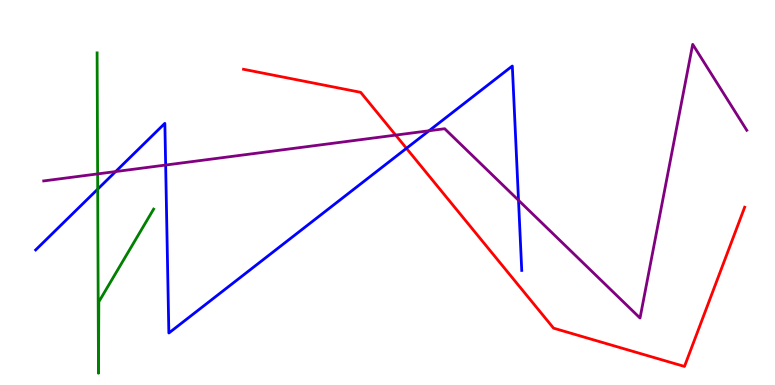[{'lines': ['blue', 'red'], 'intersections': [{'x': 5.24, 'y': 6.15}]}, {'lines': ['green', 'red'], 'intersections': []}, {'lines': ['purple', 'red'], 'intersections': [{'x': 5.11, 'y': 6.49}]}, {'lines': ['blue', 'green'], 'intersections': [{'x': 1.26, 'y': 5.09}]}, {'lines': ['blue', 'purple'], 'intersections': [{'x': 1.49, 'y': 5.54}, {'x': 2.14, 'y': 5.71}, {'x': 5.54, 'y': 6.6}, {'x': 6.69, 'y': 4.8}]}, {'lines': ['green', 'purple'], 'intersections': [{'x': 1.26, 'y': 5.48}]}]